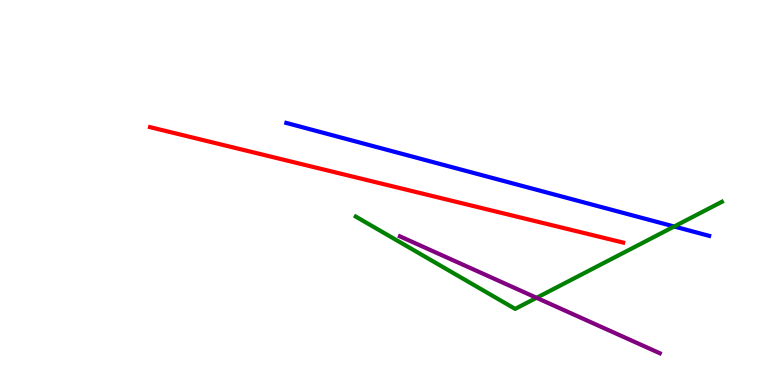[{'lines': ['blue', 'red'], 'intersections': []}, {'lines': ['green', 'red'], 'intersections': []}, {'lines': ['purple', 'red'], 'intersections': []}, {'lines': ['blue', 'green'], 'intersections': [{'x': 8.7, 'y': 4.12}]}, {'lines': ['blue', 'purple'], 'intersections': []}, {'lines': ['green', 'purple'], 'intersections': [{'x': 6.92, 'y': 2.26}]}]